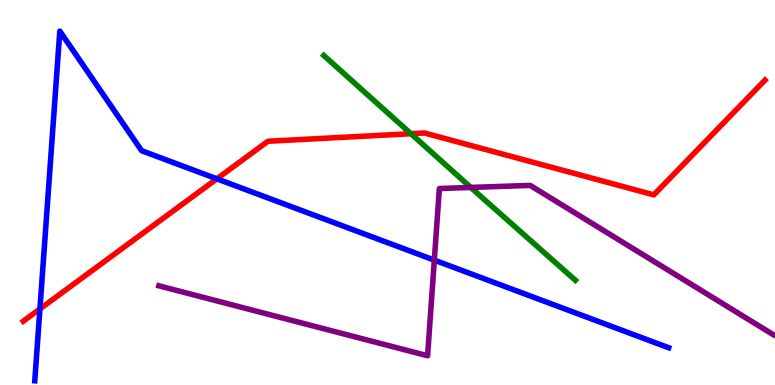[{'lines': ['blue', 'red'], 'intersections': [{'x': 0.515, 'y': 1.98}, {'x': 2.8, 'y': 5.36}]}, {'lines': ['green', 'red'], 'intersections': [{'x': 5.3, 'y': 6.53}]}, {'lines': ['purple', 'red'], 'intersections': []}, {'lines': ['blue', 'green'], 'intersections': []}, {'lines': ['blue', 'purple'], 'intersections': [{'x': 5.6, 'y': 3.24}]}, {'lines': ['green', 'purple'], 'intersections': [{'x': 6.07, 'y': 5.13}]}]